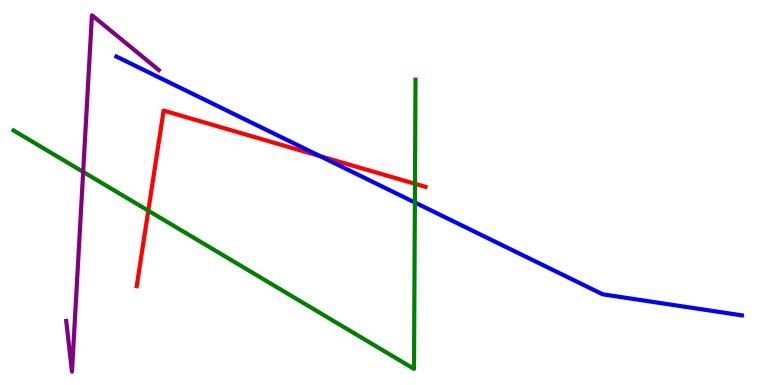[{'lines': ['blue', 'red'], 'intersections': [{'x': 4.13, 'y': 5.94}]}, {'lines': ['green', 'red'], 'intersections': [{'x': 1.91, 'y': 4.53}, {'x': 5.35, 'y': 5.23}]}, {'lines': ['purple', 'red'], 'intersections': []}, {'lines': ['blue', 'green'], 'intersections': [{'x': 5.35, 'y': 4.74}]}, {'lines': ['blue', 'purple'], 'intersections': []}, {'lines': ['green', 'purple'], 'intersections': [{'x': 1.07, 'y': 5.54}]}]